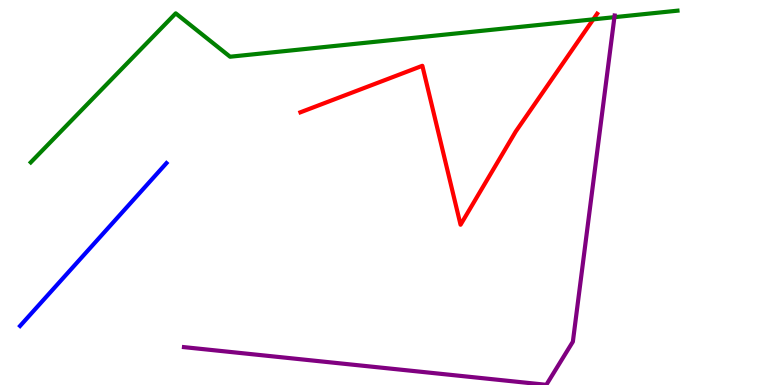[{'lines': ['blue', 'red'], 'intersections': []}, {'lines': ['green', 'red'], 'intersections': [{'x': 7.65, 'y': 9.5}]}, {'lines': ['purple', 'red'], 'intersections': []}, {'lines': ['blue', 'green'], 'intersections': []}, {'lines': ['blue', 'purple'], 'intersections': []}, {'lines': ['green', 'purple'], 'intersections': [{'x': 7.93, 'y': 9.55}]}]